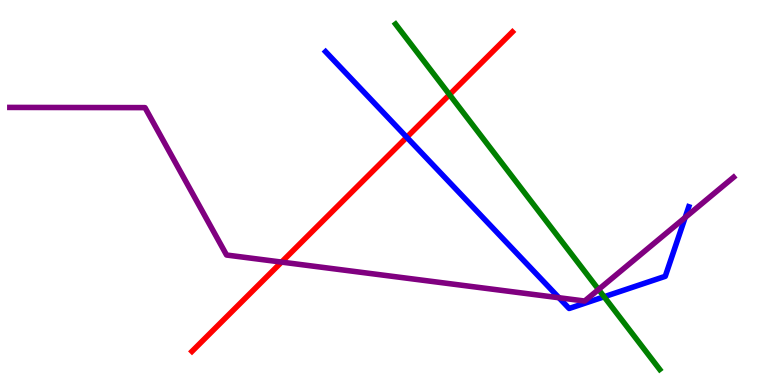[{'lines': ['blue', 'red'], 'intersections': [{'x': 5.25, 'y': 6.43}]}, {'lines': ['green', 'red'], 'intersections': [{'x': 5.8, 'y': 7.54}]}, {'lines': ['purple', 'red'], 'intersections': [{'x': 3.63, 'y': 3.19}]}, {'lines': ['blue', 'green'], 'intersections': [{'x': 7.8, 'y': 2.29}]}, {'lines': ['blue', 'purple'], 'intersections': [{'x': 7.21, 'y': 2.27}, {'x': 8.84, 'y': 4.35}]}, {'lines': ['green', 'purple'], 'intersections': [{'x': 7.72, 'y': 2.48}]}]